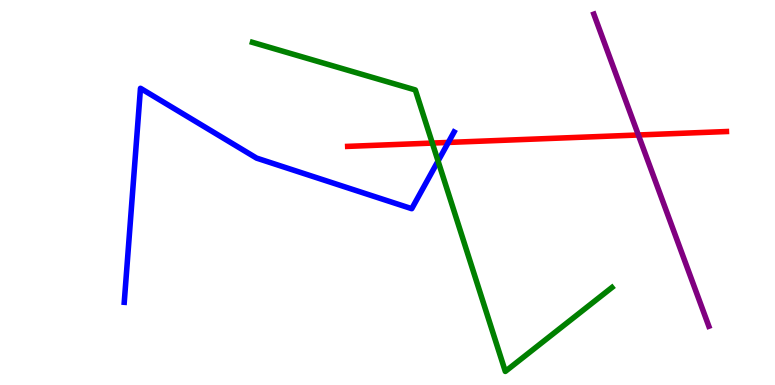[{'lines': ['blue', 'red'], 'intersections': [{'x': 5.78, 'y': 6.3}]}, {'lines': ['green', 'red'], 'intersections': [{'x': 5.58, 'y': 6.28}]}, {'lines': ['purple', 'red'], 'intersections': [{'x': 8.24, 'y': 6.49}]}, {'lines': ['blue', 'green'], 'intersections': [{'x': 5.65, 'y': 5.82}]}, {'lines': ['blue', 'purple'], 'intersections': []}, {'lines': ['green', 'purple'], 'intersections': []}]